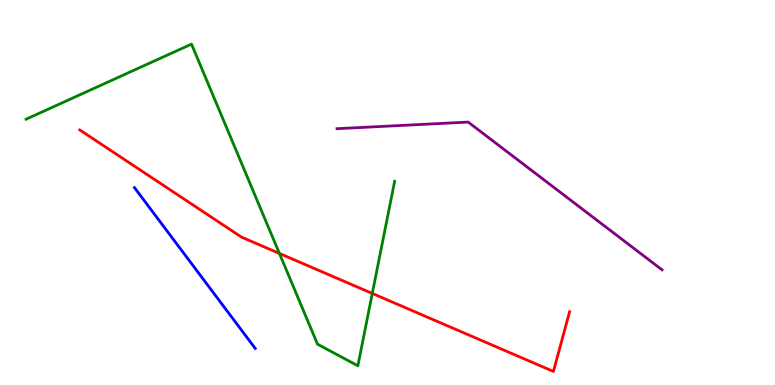[{'lines': ['blue', 'red'], 'intersections': []}, {'lines': ['green', 'red'], 'intersections': [{'x': 3.61, 'y': 3.42}, {'x': 4.8, 'y': 2.38}]}, {'lines': ['purple', 'red'], 'intersections': []}, {'lines': ['blue', 'green'], 'intersections': []}, {'lines': ['blue', 'purple'], 'intersections': []}, {'lines': ['green', 'purple'], 'intersections': []}]